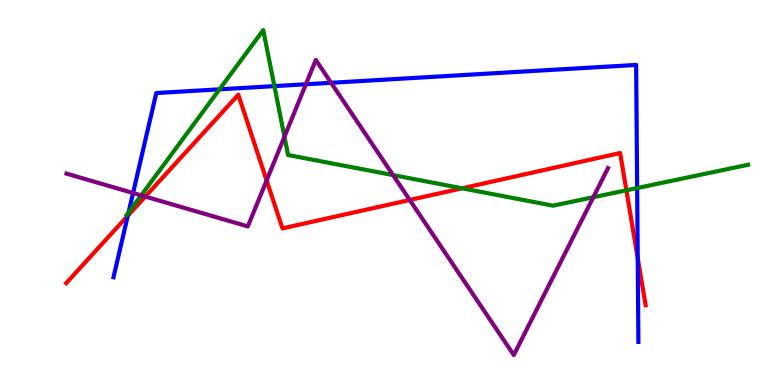[{'lines': ['blue', 'red'], 'intersections': [{'x': 1.65, 'y': 4.4}, {'x': 8.23, 'y': 3.3}]}, {'lines': ['green', 'red'], 'intersections': [{'x': 5.96, 'y': 5.11}, {'x': 8.08, 'y': 5.06}]}, {'lines': ['purple', 'red'], 'intersections': [{'x': 1.87, 'y': 4.89}, {'x': 3.44, 'y': 5.31}, {'x': 5.29, 'y': 4.81}]}, {'lines': ['blue', 'green'], 'intersections': [{'x': 1.66, 'y': 4.48}, {'x': 2.83, 'y': 7.68}, {'x': 3.54, 'y': 7.76}, {'x': 8.22, 'y': 5.12}]}, {'lines': ['blue', 'purple'], 'intersections': [{'x': 1.72, 'y': 4.99}, {'x': 3.95, 'y': 7.81}, {'x': 4.27, 'y': 7.85}]}, {'lines': ['green', 'purple'], 'intersections': [{'x': 1.82, 'y': 4.93}, {'x': 3.67, 'y': 6.45}, {'x': 5.07, 'y': 5.45}, {'x': 7.66, 'y': 4.88}]}]